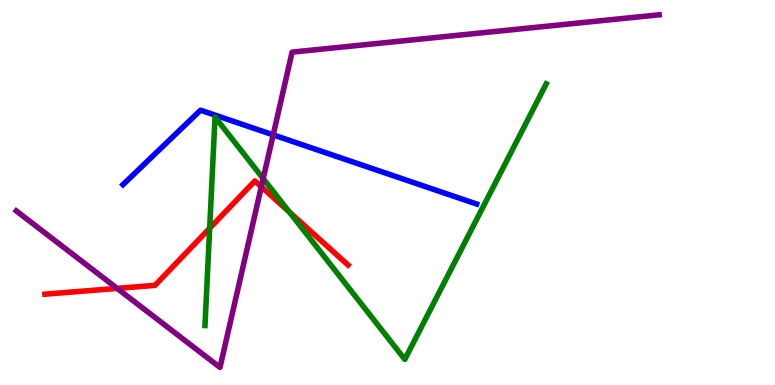[{'lines': ['blue', 'red'], 'intersections': []}, {'lines': ['green', 'red'], 'intersections': [{'x': 2.71, 'y': 4.07}, {'x': 3.73, 'y': 4.49}]}, {'lines': ['purple', 'red'], 'intersections': [{'x': 1.51, 'y': 2.51}, {'x': 3.37, 'y': 5.15}]}, {'lines': ['blue', 'green'], 'intersections': []}, {'lines': ['blue', 'purple'], 'intersections': [{'x': 3.52, 'y': 6.5}]}, {'lines': ['green', 'purple'], 'intersections': [{'x': 3.4, 'y': 5.36}]}]